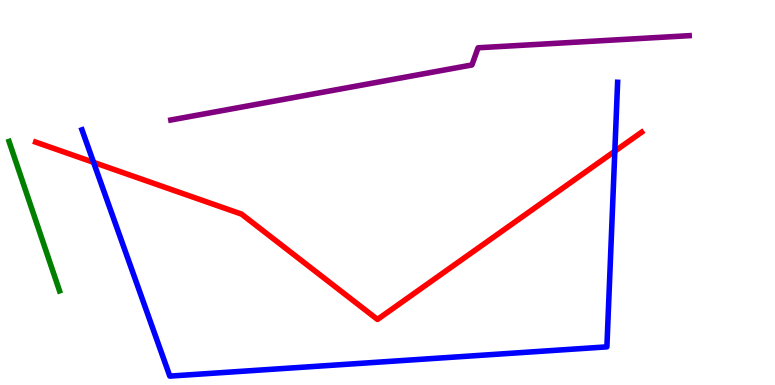[{'lines': ['blue', 'red'], 'intersections': [{'x': 1.21, 'y': 5.78}, {'x': 7.93, 'y': 6.07}]}, {'lines': ['green', 'red'], 'intersections': []}, {'lines': ['purple', 'red'], 'intersections': []}, {'lines': ['blue', 'green'], 'intersections': []}, {'lines': ['blue', 'purple'], 'intersections': []}, {'lines': ['green', 'purple'], 'intersections': []}]